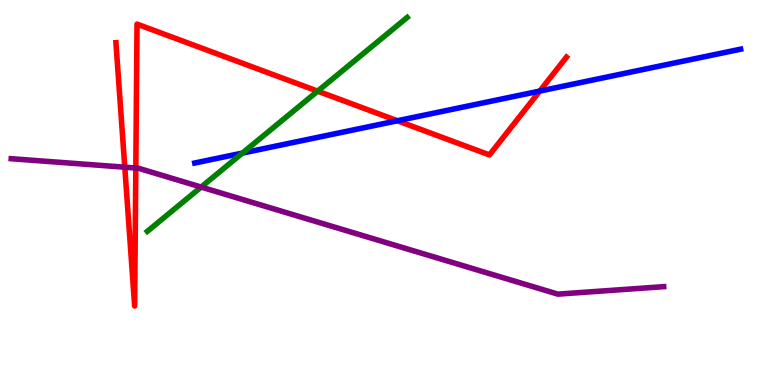[{'lines': ['blue', 'red'], 'intersections': [{'x': 5.13, 'y': 6.86}, {'x': 6.96, 'y': 7.63}]}, {'lines': ['green', 'red'], 'intersections': [{'x': 4.1, 'y': 7.63}]}, {'lines': ['purple', 'red'], 'intersections': [{'x': 1.61, 'y': 5.66}, {'x': 1.75, 'y': 5.64}]}, {'lines': ['blue', 'green'], 'intersections': [{'x': 3.13, 'y': 6.02}]}, {'lines': ['blue', 'purple'], 'intersections': []}, {'lines': ['green', 'purple'], 'intersections': [{'x': 2.6, 'y': 5.14}]}]